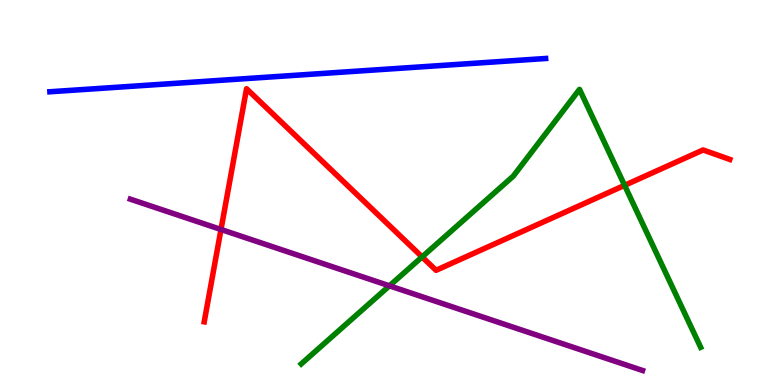[{'lines': ['blue', 'red'], 'intersections': []}, {'lines': ['green', 'red'], 'intersections': [{'x': 5.45, 'y': 3.33}, {'x': 8.06, 'y': 5.19}]}, {'lines': ['purple', 'red'], 'intersections': [{'x': 2.85, 'y': 4.04}]}, {'lines': ['blue', 'green'], 'intersections': []}, {'lines': ['blue', 'purple'], 'intersections': []}, {'lines': ['green', 'purple'], 'intersections': [{'x': 5.02, 'y': 2.58}]}]